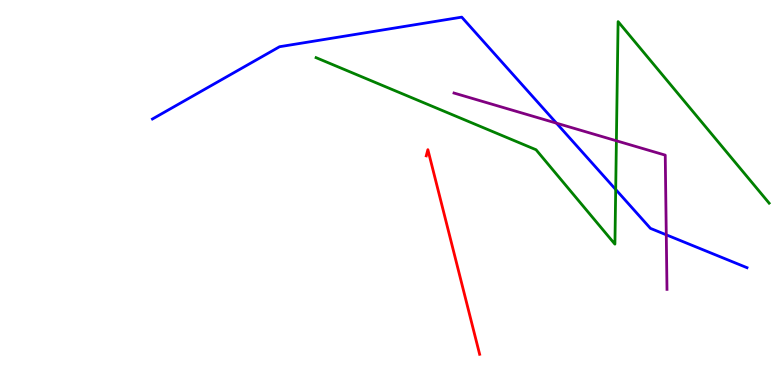[{'lines': ['blue', 'red'], 'intersections': []}, {'lines': ['green', 'red'], 'intersections': []}, {'lines': ['purple', 'red'], 'intersections': []}, {'lines': ['blue', 'green'], 'intersections': [{'x': 7.94, 'y': 5.08}]}, {'lines': ['blue', 'purple'], 'intersections': [{'x': 7.18, 'y': 6.8}, {'x': 8.6, 'y': 3.9}]}, {'lines': ['green', 'purple'], 'intersections': [{'x': 7.95, 'y': 6.34}]}]